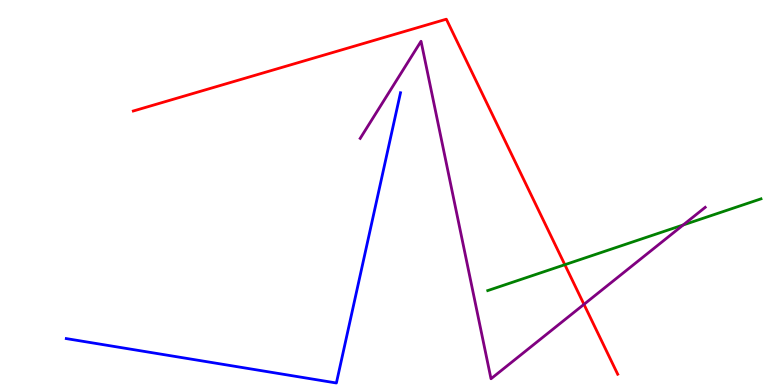[{'lines': ['blue', 'red'], 'intersections': []}, {'lines': ['green', 'red'], 'intersections': [{'x': 7.29, 'y': 3.12}]}, {'lines': ['purple', 'red'], 'intersections': [{'x': 7.54, 'y': 2.09}]}, {'lines': ['blue', 'green'], 'intersections': []}, {'lines': ['blue', 'purple'], 'intersections': []}, {'lines': ['green', 'purple'], 'intersections': [{'x': 8.82, 'y': 4.16}]}]